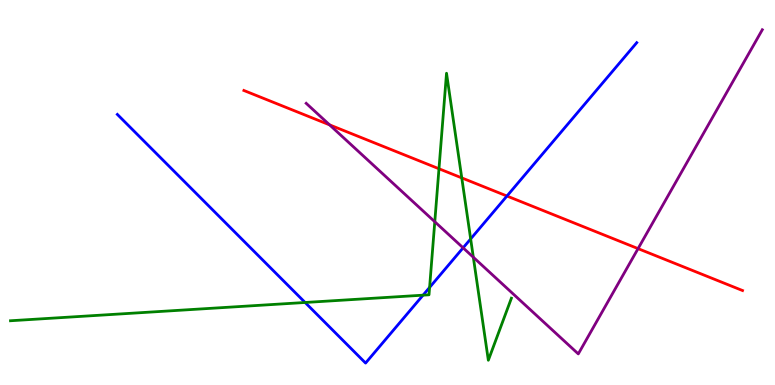[{'lines': ['blue', 'red'], 'intersections': [{'x': 6.54, 'y': 4.91}]}, {'lines': ['green', 'red'], 'intersections': [{'x': 5.66, 'y': 5.62}, {'x': 5.96, 'y': 5.38}]}, {'lines': ['purple', 'red'], 'intersections': [{'x': 4.25, 'y': 6.76}, {'x': 8.23, 'y': 3.54}]}, {'lines': ['blue', 'green'], 'intersections': [{'x': 3.94, 'y': 2.14}, {'x': 5.46, 'y': 2.33}, {'x': 5.54, 'y': 2.53}, {'x': 6.07, 'y': 3.79}]}, {'lines': ['blue', 'purple'], 'intersections': [{'x': 5.98, 'y': 3.56}]}, {'lines': ['green', 'purple'], 'intersections': [{'x': 5.61, 'y': 4.24}, {'x': 6.11, 'y': 3.32}]}]